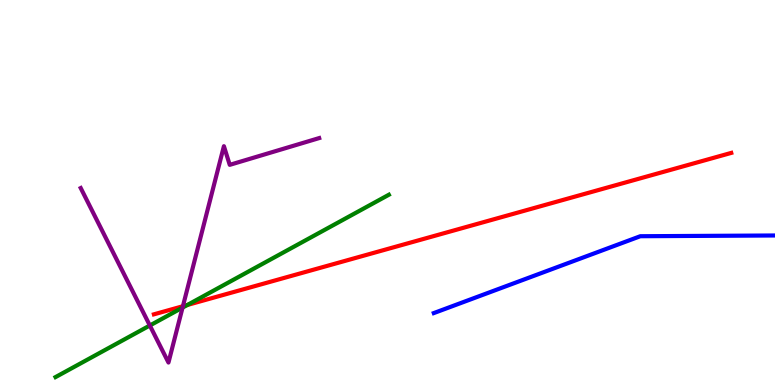[{'lines': ['blue', 'red'], 'intersections': []}, {'lines': ['green', 'red'], 'intersections': [{'x': 2.42, 'y': 2.08}]}, {'lines': ['purple', 'red'], 'intersections': [{'x': 2.36, 'y': 2.05}]}, {'lines': ['blue', 'green'], 'intersections': []}, {'lines': ['blue', 'purple'], 'intersections': []}, {'lines': ['green', 'purple'], 'intersections': [{'x': 1.93, 'y': 1.55}, {'x': 2.36, 'y': 2.01}]}]